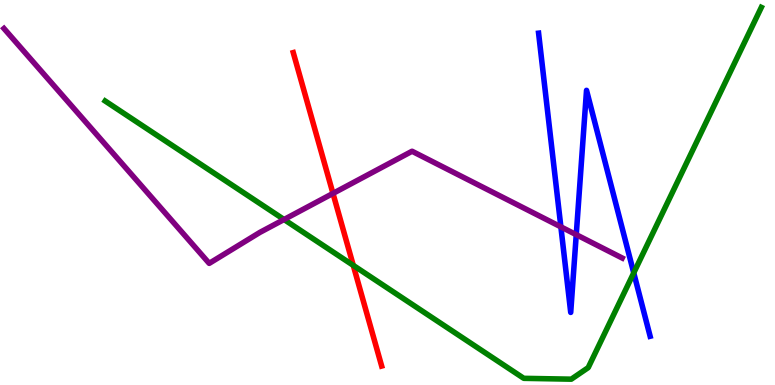[{'lines': ['blue', 'red'], 'intersections': []}, {'lines': ['green', 'red'], 'intersections': [{'x': 4.56, 'y': 3.11}]}, {'lines': ['purple', 'red'], 'intersections': [{'x': 4.3, 'y': 4.98}]}, {'lines': ['blue', 'green'], 'intersections': [{'x': 8.18, 'y': 2.91}]}, {'lines': ['blue', 'purple'], 'intersections': [{'x': 7.24, 'y': 4.11}, {'x': 7.44, 'y': 3.9}]}, {'lines': ['green', 'purple'], 'intersections': [{'x': 3.67, 'y': 4.3}]}]